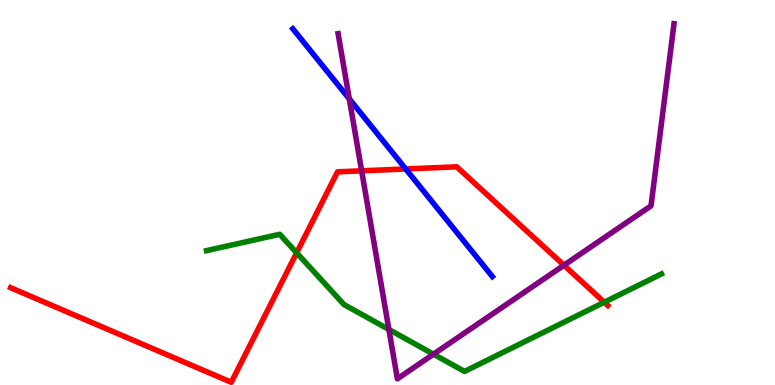[{'lines': ['blue', 'red'], 'intersections': [{'x': 5.24, 'y': 5.61}]}, {'lines': ['green', 'red'], 'intersections': [{'x': 3.83, 'y': 3.43}, {'x': 7.8, 'y': 2.15}]}, {'lines': ['purple', 'red'], 'intersections': [{'x': 4.67, 'y': 5.56}, {'x': 7.28, 'y': 3.11}]}, {'lines': ['blue', 'green'], 'intersections': []}, {'lines': ['blue', 'purple'], 'intersections': [{'x': 4.51, 'y': 7.43}]}, {'lines': ['green', 'purple'], 'intersections': [{'x': 5.02, 'y': 1.44}, {'x': 5.59, 'y': 0.8}]}]